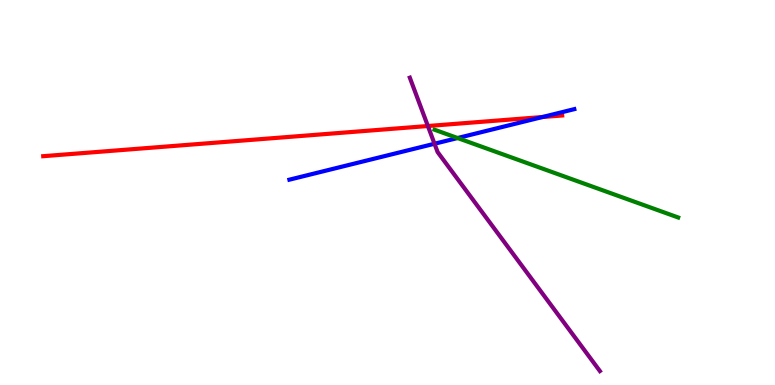[{'lines': ['blue', 'red'], 'intersections': [{'x': 7.0, 'y': 6.96}]}, {'lines': ['green', 'red'], 'intersections': []}, {'lines': ['purple', 'red'], 'intersections': [{'x': 5.52, 'y': 6.73}]}, {'lines': ['blue', 'green'], 'intersections': [{'x': 5.9, 'y': 6.41}]}, {'lines': ['blue', 'purple'], 'intersections': [{'x': 5.61, 'y': 6.27}]}, {'lines': ['green', 'purple'], 'intersections': []}]